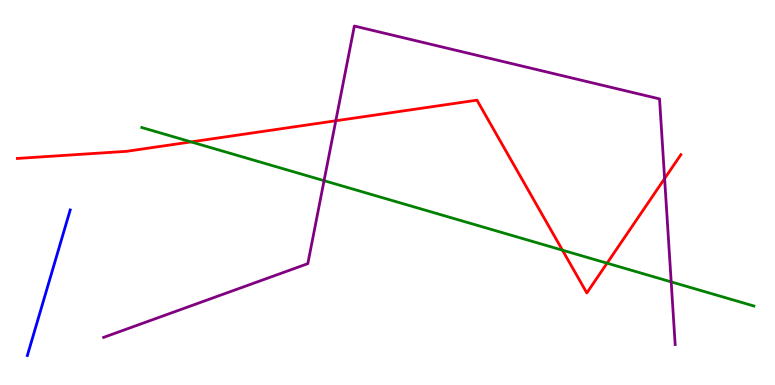[{'lines': ['blue', 'red'], 'intersections': []}, {'lines': ['green', 'red'], 'intersections': [{'x': 2.47, 'y': 6.31}, {'x': 7.26, 'y': 3.5}, {'x': 7.83, 'y': 3.16}]}, {'lines': ['purple', 'red'], 'intersections': [{'x': 4.33, 'y': 6.86}, {'x': 8.58, 'y': 5.36}]}, {'lines': ['blue', 'green'], 'intersections': []}, {'lines': ['blue', 'purple'], 'intersections': []}, {'lines': ['green', 'purple'], 'intersections': [{'x': 4.18, 'y': 5.31}, {'x': 8.66, 'y': 2.68}]}]